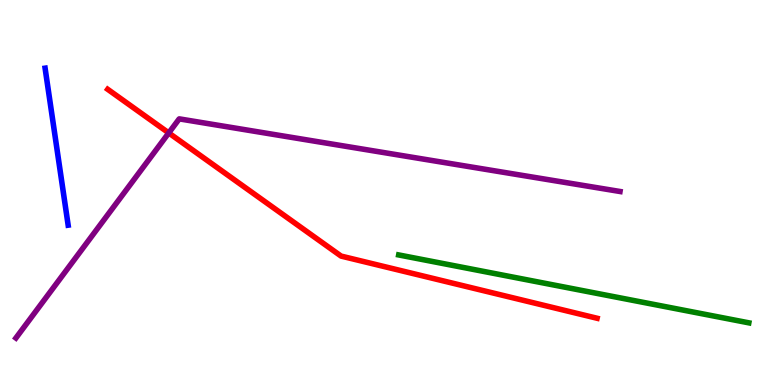[{'lines': ['blue', 'red'], 'intersections': []}, {'lines': ['green', 'red'], 'intersections': []}, {'lines': ['purple', 'red'], 'intersections': [{'x': 2.18, 'y': 6.55}]}, {'lines': ['blue', 'green'], 'intersections': []}, {'lines': ['blue', 'purple'], 'intersections': []}, {'lines': ['green', 'purple'], 'intersections': []}]